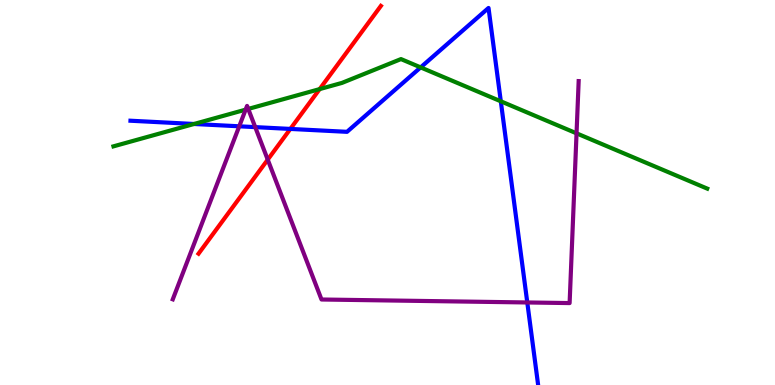[{'lines': ['blue', 'red'], 'intersections': [{'x': 3.75, 'y': 6.65}]}, {'lines': ['green', 'red'], 'intersections': [{'x': 4.12, 'y': 7.69}]}, {'lines': ['purple', 'red'], 'intersections': [{'x': 3.45, 'y': 5.85}]}, {'lines': ['blue', 'green'], 'intersections': [{'x': 2.5, 'y': 6.78}, {'x': 5.43, 'y': 8.25}, {'x': 6.46, 'y': 7.37}]}, {'lines': ['blue', 'purple'], 'intersections': [{'x': 3.09, 'y': 6.72}, {'x': 3.29, 'y': 6.7}, {'x': 6.8, 'y': 2.14}]}, {'lines': ['green', 'purple'], 'intersections': [{'x': 3.17, 'y': 7.15}, {'x': 3.2, 'y': 7.17}, {'x': 7.44, 'y': 6.54}]}]